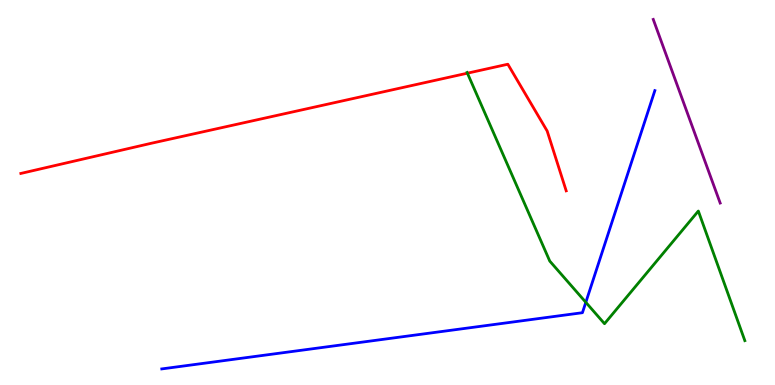[{'lines': ['blue', 'red'], 'intersections': []}, {'lines': ['green', 'red'], 'intersections': [{'x': 6.03, 'y': 8.1}]}, {'lines': ['purple', 'red'], 'intersections': []}, {'lines': ['blue', 'green'], 'intersections': [{'x': 7.56, 'y': 2.15}]}, {'lines': ['blue', 'purple'], 'intersections': []}, {'lines': ['green', 'purple'], 'intersections': []}]